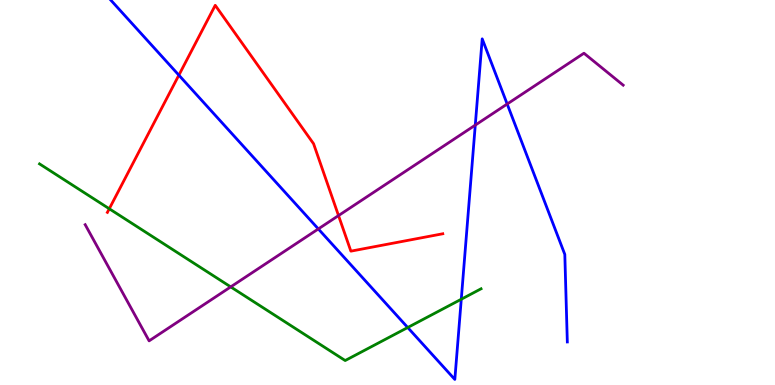[{'lines': ['blue', 'red'], 'intersections': [{'x': 2.31, 'y': 8.05}]}, {'lines': ['green', 'red'], 'intersections': [{'x': 1.41, 'y': 4.58}]}, {'lines': ['purple', 'red'], 'intersections': [{'x': 4.37, 'y': 4.4}]}, {'lines': ['blue', 'green'], 'intersections': [{'x': 5.26, 'y': 1.49}, {'x': 5.95, 'y': 2.23}]}, {'lines': ['blue', 'purple'], 'intersections': [{'x': 4.11, 'y': 4.05}, {'x': 6.13, 'y': 6.75}, {'x': 6.54, 'y': 7.3}]}, {'lines': ['green', 'purple'], 'intersections': [{'x': 2.98, 'y': 2.55}]}]